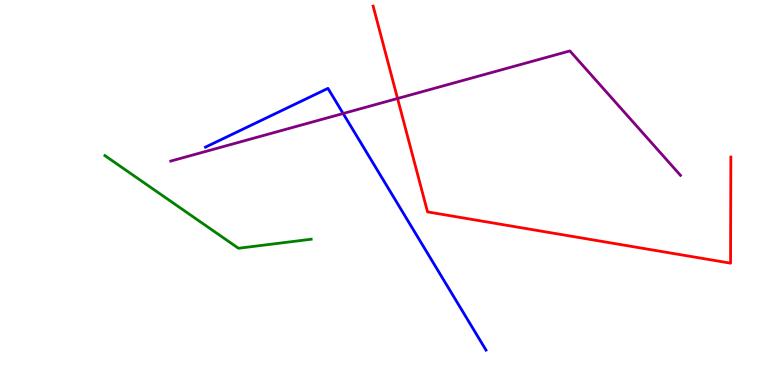[{'lines': ['blue', 'red'], 'intersections': []}, {'lines': ['green', 'red'], 'intersections': []}, {'lines': ['purple', 'red'], 'intersections': [{'x': 5.13, 'y': 7.44}]}, {'lines': ['blue', 'green'], 'intersections': []}, {'lines': ['blue', 'purple'], 'intersections': [{'x': 4.43, 'y': 7.05}]}, {'lines': ['green', 'purple'], 'intersections': []}]